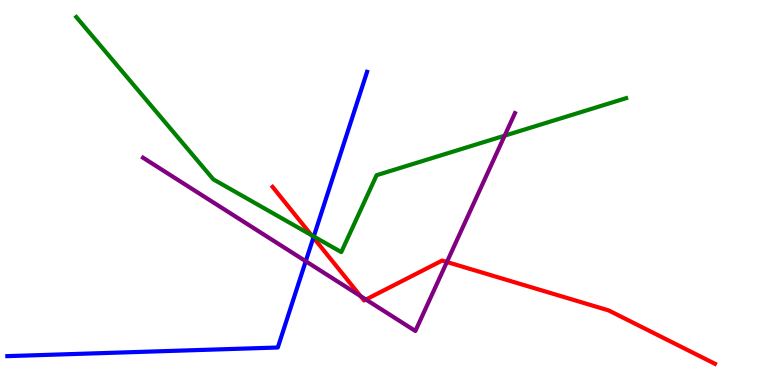[{'lines': ['blue', 'red'], 'intersections': [{'x': 4.04, 'y': 3.83}]}, {'lines': ['green', 'red'], 'intersections': [{'x': 4.02, 'y': 3.89}]}, {'lines': ['purple', 'red'], 'intersections': [{'x': 4.65, 'y': 2.31}, {'x': 4.72, 'y': 2.22}, {'x': 5.77, 'y': 3.19}]}, {'lines': ['blue', 'green'], 'intersections': [{'x': 4.05, 'y': 3.86}]}, {'lines': ['blue', 'purple'], 'intersections': [{'x': 3.95, 'y': 3.21}]}, {'lines': ['green', 'purple'], 'intersections': [{'x': 6.51, 'y': 6.48}]}]